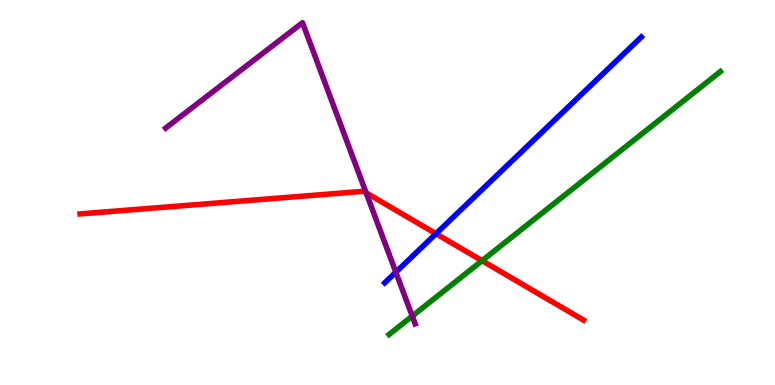[{'lines': ['blue', 'red'], 'intersections': [{'x': 5.63, 'y': 3.93}]}, {'lines': ['green', 'red'], 'intersections': [{'x': 6.22, 'y': 3.23}]}, {'lines': ['purple', 'red'], 'intersections': [{'x': 4.72, 'y': 4.99}]}, {'lines': ['blue', 'green'], 'intersections': []}, {'lines': ['blue', 'purple'], 'intersections': [{'x': 5.11, 'y': 2.93}]}, {'lines': ['green', 'purple'], 'intersections': [{'x': 5.32, 'y': 1.79}]}]